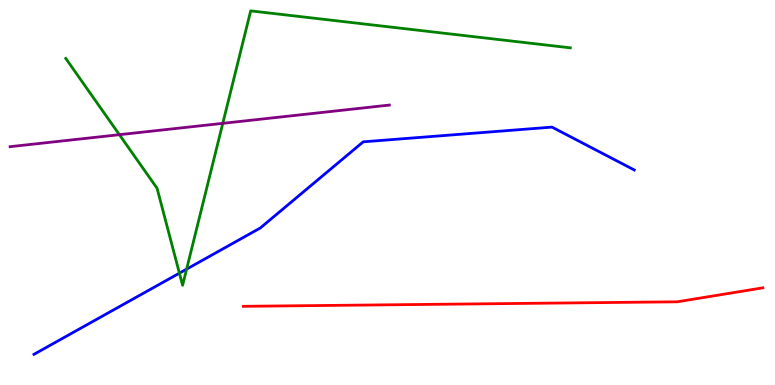[{'lines': ['blue', 'red'], 'intersections': []}, {'lines': ['green', 'red'], 'intersections': []}, {'lines': ['purple', 'red'], 'intersections': []}, {'lines': ['blue', 'green'], 'intersections': [{'x': 2.31, 'y': 2.91}, {'x': 2.41, 'y': 3.01}]}, {'lines': ['blue', 'purple'], 'intersections': []}, {'lines': ['green', 'purple'], 'intersections': [{'x': 1.54, 'y': 6.5}, {'x': 2.87, 'y': 6.8}]}]